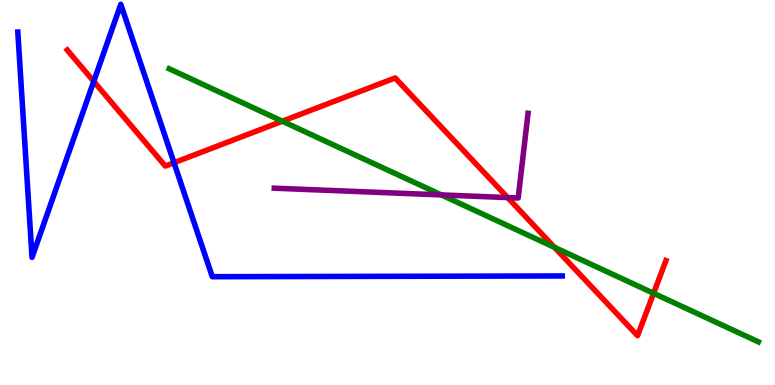[{'lines': ['blue', 'red'], 'intersections': [{'x': 1.21, 'y': 7.89}, {'x': 2.25, 'y': 5.77}]}, {'lines': ['green', 'red'], 'intersections': [{'x': 3.64, 'y': 6.85}, {'x': 7.15, 'y': 3.58}, {'x': 8.43, 'y': 2.38}]}, {'lines': ['purple', 'red'], 'intersections': [{'x': 6.55, 'y': 4.87}]}, {'lines': ['blue', 'green'], 'intersections': []}, {'lines': ['blue', 'purple'], 'intersections': []}, {'lines': ['green', 'purple'], 'intersections': [{'x': 5.69, 'y': 4.94}]}]